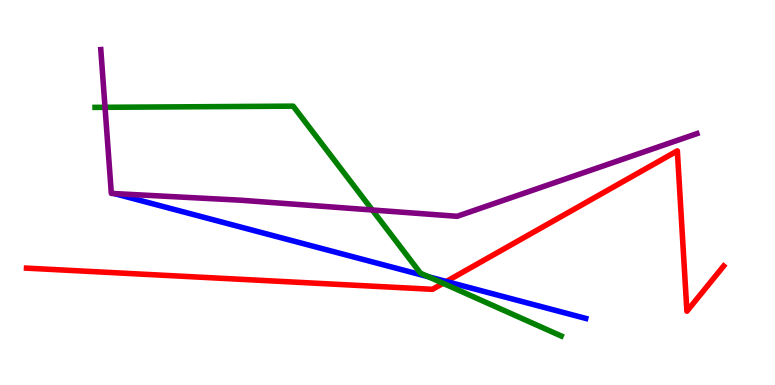[{'lines': ['blue', 'red'], 'intersections': [{'x': 5.76, 'y': 2.69}]}, {'lines': ['green', 'red'], 'intersections': [{'x': 5.72, 'y': 2.64}]}, {'lines': ['purple', 'red'], 'intersections': []}, {'lines': ['blue', 'green'], 'intersections': [{'x': 5.53, 'y': 2.81}]}, {'lines': ['blue', 'purple'], 'intersections': []}, {'lines': ['green', 'purple'], 'intersections': [{'x': 1.36, 'y': 7.21}, {'x': 4.8, 'y': 4.55}]}]